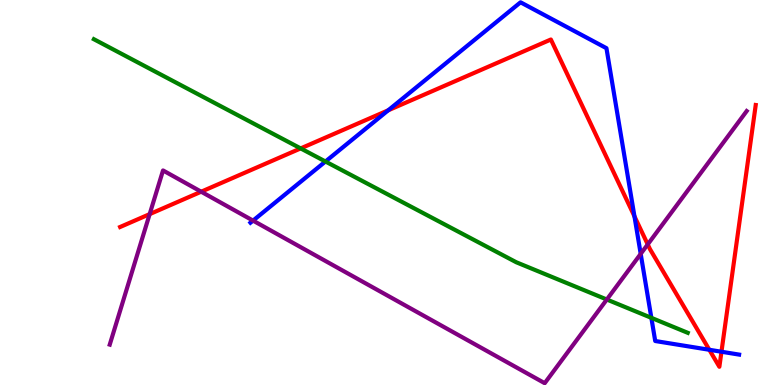[{'lines': ['blue', 'red'], 'intersections': [{'x': 5.01, 'y': 7.13}, {'x': 8.19, 'y': 4.38}, {'x': 9.15, 'y': 0.915}, {'x': 9.31, 'y': 0.864}]}, {'lines': ['green', 'red'], 'intersections': [{'x': 3.88, 'y': 6.15}]}, {'lines': ['purple', 'red'], 'intersections': [{'x': 1.93, 'y': 4.44}, {'x': 2.6, 'y': 5.02}, {'x': 8.36, 'y': 3.65}]}, {'lines': ['blue', 'green'], 'intersections': [{'x': 4.2, 'y': 5.81}, {'x': 8.4, 'y': 1.74}]}, {'lines': ['blue', 'purple'], 'intersections': [{'x': 3.26, 'y': 4.27}, {'x': 8.27, 'y': 3.41}]}, {'lines': ['green', 'purple'], 'intersections': [{'x': 7.83, 'y': 2.22}]}]